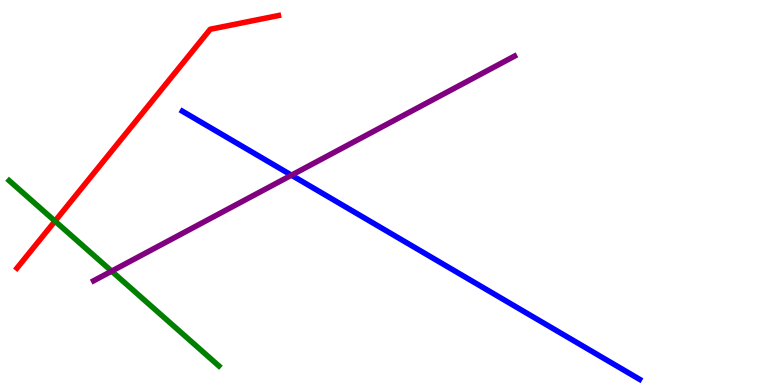[{'lines': ['blue', 'red'], 'intersections': []}, {'lines': ['green', 'red'], 'intersections': [{'x': 0.71, 'y': 4.26}]}, {'lines': ['purple', 'red'], 'intersections': []}, {'lines': ['blue', 'green'], 'intersections': []}, {'lines': ['blue', 'purple'], 'intersections': [{'x': 3.76, 'y': 5.45}]}, {'lines': ['green', 'purple'], 'intersections': [{'x': 1.44, 'y': 2.96}]}]